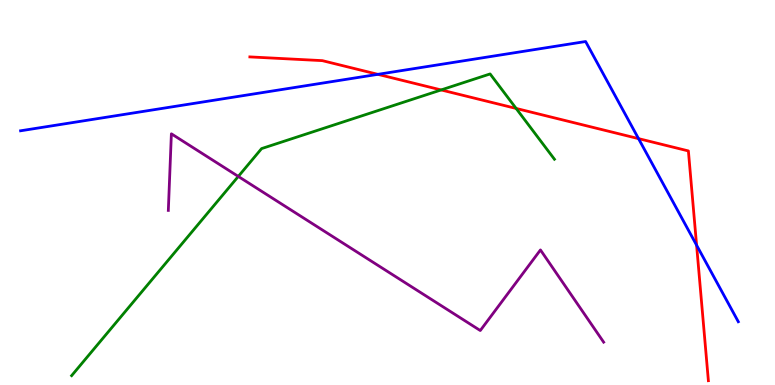[{'lines': ['blue', 'red'], 'intersections': [{'x': 4.88, 'y': 8.07}, {'x': 8.24, 'y': 6.4}, {'x': 8.99, 'y': 3.63}]}, {'lines': ['green', 'red'], 'intersections': [{'x': 5.69, 'y': 7.66}, {'x': 6.66, 'y': 7.18}]}, {'lines': ['purple', 'red'], 'intersections': []}, {'lines': ['blue', 'green'], 'intersections': []}, {'lines': ['blue', 'purple'], 'intersections': []}, {'lines': ['green', 'purple'], 'intersections': [{'x': 3.07, 'y': 5.42}]}]